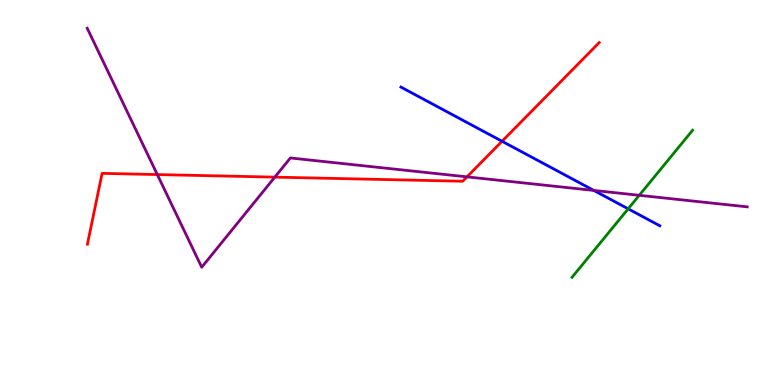[{'lines': ['blue', 'red'], 'intersections': [{'x': 6.48, 'y': 6.33}]}, {'lines': ['green', 'red'], 'intersections': []}, {'lines': ['purple', 'red'], 'intersections': [{'x': 2.03, 'y': 5.47}, {'x': 3.55, 'y': 5.4}, {'x': 6.03, 'y': 5.41}]}, {'lines': ['blue', 'green'], 'intersections': [{'x': 8.11, 'y': 4.58}]}, {'lines': ['blue', 'purple'], 'intersections': [{'x': 7.66, 'y': 5.05}]}, {'lines': ['green', 'purple'], 'intersections': [{'x': 8.25, 'y': 4.93}]}]